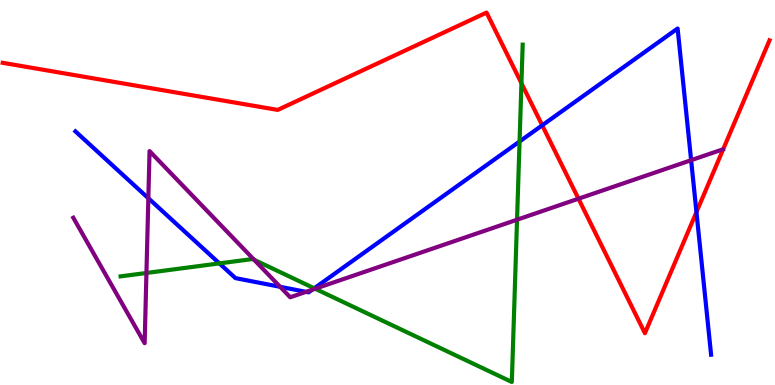[{'lines': ['blue', 'red'], 'intersections': [{'x': 7.0, 'y': 6.75}, {'x': 8.99, 'y': 4.49}]}, {'lines': ['green', 'red'], 'intersections': [{'x': 6.73, 'y': 7.84}]}, {'lines': ['purple', 'red'], 'intersections': [{'x': 7.46, 'y': 4.84}]}, {'lines': ['blue', 'green'], 'intersections': [{'x': 2.83, 'y': 3.16}, {'x': 4.05, 'y': 2.51}, {'x': 6.7, 'y': 6.32}]}, {'lines': ['blue', 'purple'], 'intersections': [{'x': 1.91, 'y': 4.85}, {'x': 3.61, 'y': 2.55}, {'x': 3.95, 'y': 2.42}, {'x': 4.03, 'y': 2.47}, {'x': 8.92, 'y': 5.84}]}, {'lines': ['green', 'purple'], 'intersections': [{'x': 1.89, 'y': 2.91}, {'x': 3.28, 'y': 3.25}, {'x': 4.07, 'y': 2.5}, {'x': 6.67, 'y': 4.29}]}]